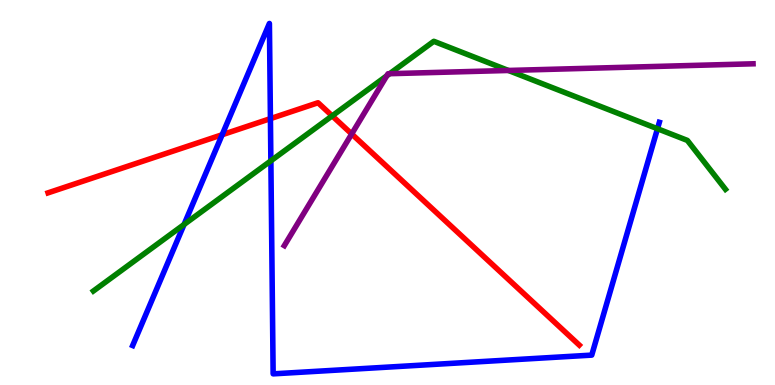[{'lines': ['blue', 'red'], 'intersections': [{'x': 2.87, 'y': 6.5}, {'x': 3.49, 'y': 6.92}]}, {'lines': ['green', 'red'], 'intersections': [{'x': 4.29, 'y': 6.99}]}, {'lines': ['purple', 'red'], 'intersections': [{'x': 4.54, 'y': 6.52}]}, {'lines': ['blue', 'green'], 'intersections': [{'x': 2.37, 'y': 4.17}, {'x': 3.5, 'y': 5.82}, {'x': 8.48, 'y': 6.66}]}, {'lines': ['blue', 'purple'], 'intersections': []}, {'lines': ['green', 'purple'], 'intersections': [{'x': 4.99, 'y': 8.03}, {'x': 5.03, 'y': 8.09}, {'x': 6.56, 'y': 8.17}]}]